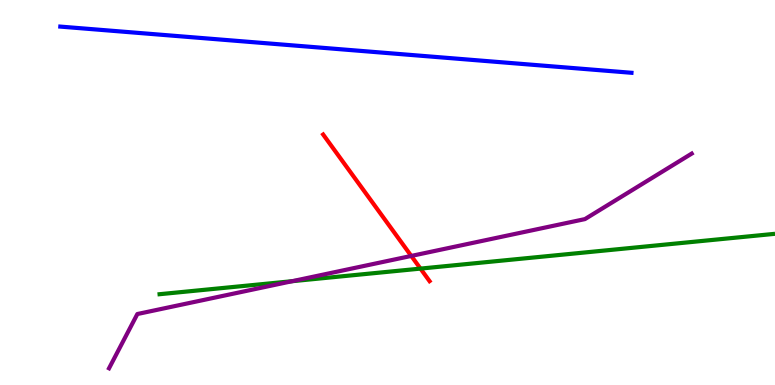[{'lines': ['blue', 'red'], 'intersections': []}, {'lines': ['green', 'red'], 'intersections': [{'x': 5.43, 'y': 3.02}]}, {'lines': ['purple', 'red'], 'intersections': [{'x': 5.31, 'y': 3.35}]}, {'lines': ['blue', 'green'], 'intersections': []}, {'lines': ['blue', 'purple'], 'intersections': []}, {'lines': ['green', 'purple'], 'intersections': [{'x': 3.77, 'y': 2.7}]}]